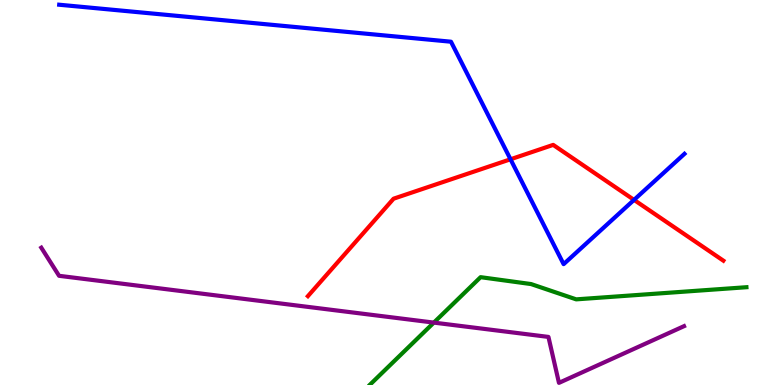[{'lines': ['blue', 'red'], 'intersections': [{'x': 6.59, 'y': 5.86}, {'x': 8.18, 'y': 4.81}]}, {'lines': ['green', 'red'], 'intersections': []}, {'lines': ['purple', 'red'], 'intersections': []}, {'lines': ['blue', 'green'], 'intersections': []}, {'lines': ['blue', 'purple'], 'intersections': []}, {'lines': ['green', 'purple'], 'intersections': [{'x': 5.6, 'y': 1.62}]}]